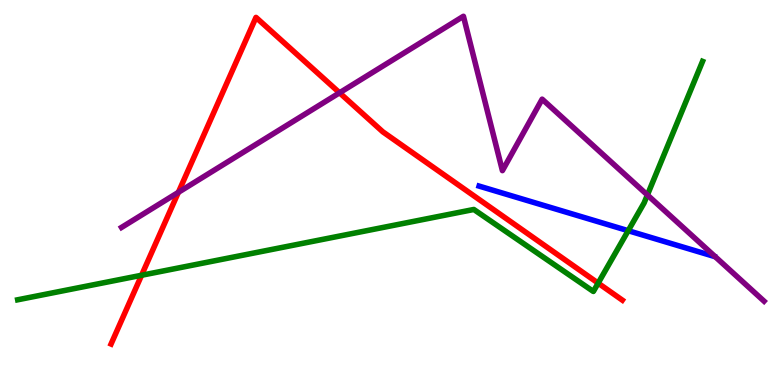[{'lines': ['blue', 'red'], 'intersections': []}, {'lines': ['green', 'red'], 'intersections': [{'x': 1.83, 'y': 2.85}, {'x': 7.72, 'y': 2.65}]}, {'lines': ['purple', 'red'], 'intersections': [{'x': 2.3, 'y': 5.0}, {'x': 4.38, 'y': 7.59}]}, {'lines': ['blue', 'green'], 'intersections': [{'x': 8.11, 'y': 4.01}]}, {'lines': ['blue', 'purple'], 'intersections': []}, {'lines': ['green', 'purple'], 'intersections': [{'x': 8.35, 'y': 4.94}]}]